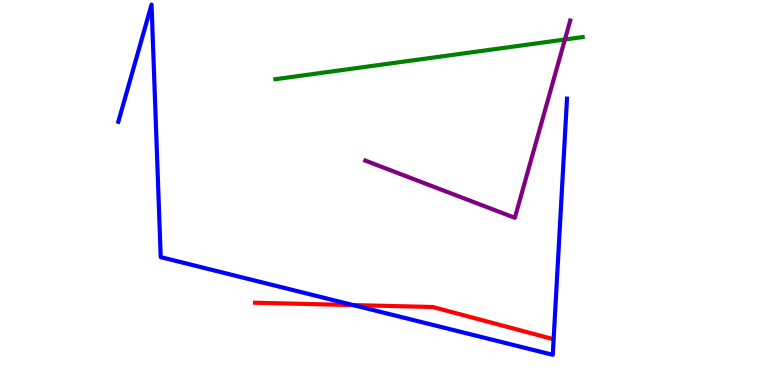[{'lines': ['blue', 'red'], 'intersections': [{'x': 4.56, 'y': 2.08}]}, {'lines': ['green', 'red'], 'intersections': []}, {'lines': ['purple', 'red'], 'intersections': []}, {'lines': ['blue', 'green'], 'intersections': []}, {'lines': ['blue', 'purple'], 'intersections': []}, {'lines': ['green', 'purple'], 'intersections': [{'x': 7.29, 'y': 8.97}]}]